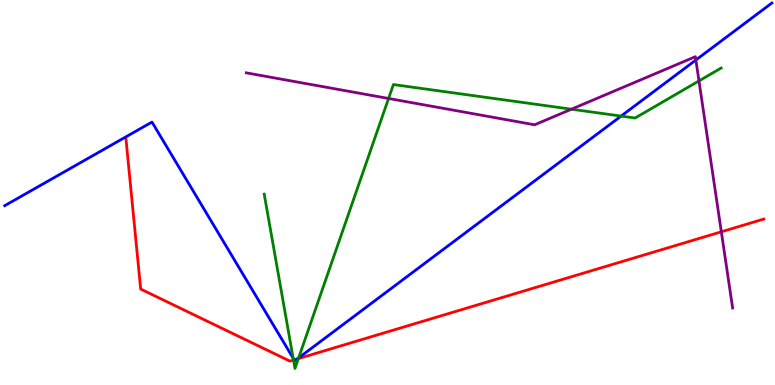[{'lines': ['blue', 'red'], 'intersections': [{'x': 3.8, 'y': 0.653}, {'x': 3.84, 'y': 0.678}]}, {'lines': ['green', 'red'], 'intersections': [{'x': 3.79, 'y': 0.648}, {'x': 3.85, 'y': 0.686}]}, {'lines': ['purple', 'red'], 'intersections': [{'x': 9.31, 'y': 3.98}]}, {'lines': ['blue', 'green'], 'intersections': [{'x': 3.78, 'y': 0.697}, {'x': 3.85, 'y': 0.704}, {'x': 8.01, 'y': 6.99}]}, {'lines': ['blue', 'purple'], 'intersections': [{'x': 8.98, 'y': 8.44}]}, {'lines': ['green', 'purple'], 'intersections': [{'x': 5.01, 'y': 7.44}, {'x': 7.37, 'y': 7.16}, {'x': 9.02, 'y': 7.9}]}]